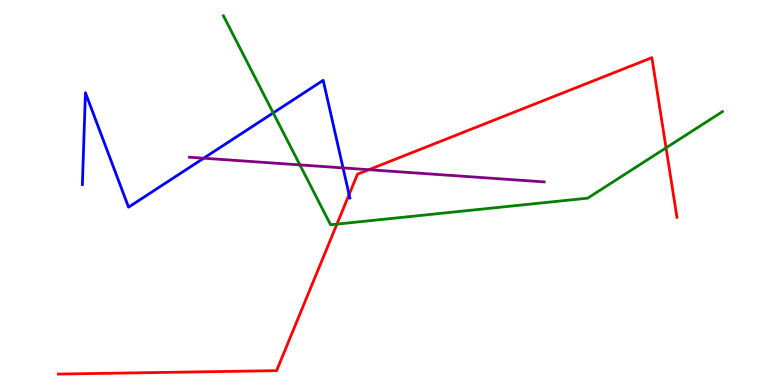[{'lines': ['blue', 'red'], 'intersections': [{'x': 4.5, 'y': 4.95}]}, {'lines': ['green', 'red'], 'intersections': [{'x': 4.35, 'y': 4.18}, {'x': 8.59, 'y': 6.16}]}, {'lines': ['purple', 'red'], 'intersections': [{'x': 4.76, 'y': 5.59}]}, {'lines': ['blue', 'green'], 'intersections': [{'x': 3.53, 'y': 7.07}]}, {'lines': ['blue', 'purple'], 'intersections': [{'x': 2.63, 'y': 5.89}, {'x': 4.43, 'y': 5.64}]}, {'lines': ['green', 'purple'], 'intersections': [{'x': 3.87, 'y': 5.72}]}]